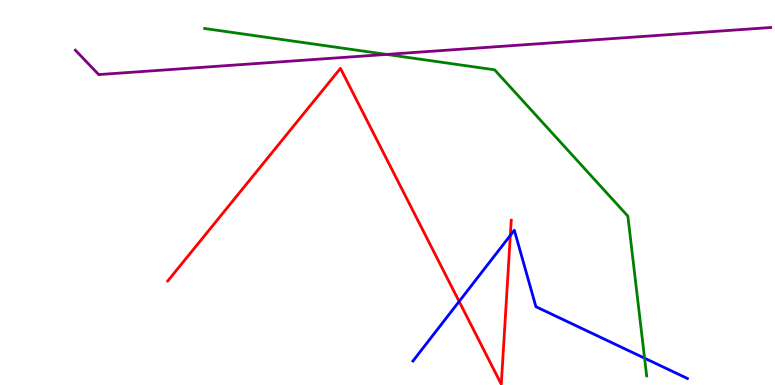[{'lines': ['blue', 'red'], 'intersections': [{'x': 5.92, 'y': 2.17}, {'x': 6.58, 'y': 3.89}]}, {'lines': ['green', 'red'], 'intersections': []}, {'lines': ['purple', 'red'], 'intersections': []}, {'lines': ['blue', 'green'], 'intersections': [{'x': 8.32, 'y': 0.697}]}, {'lines': ['blue', 'purple'], 'intersections': []}, {'lines': ['green', 'purple'], 'intersections': [{'x': 4.99, 'y': 8.59}]}]